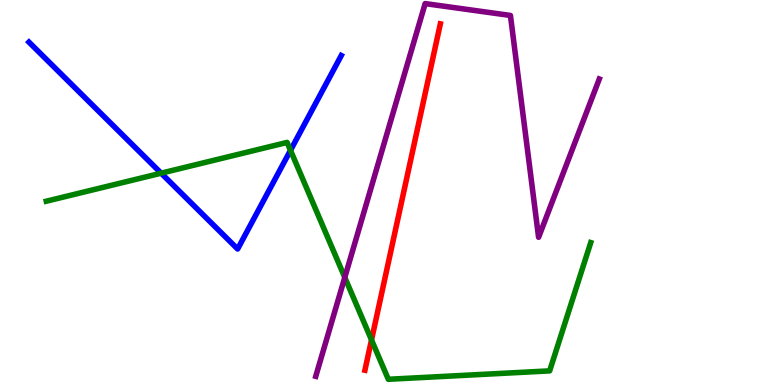[{'lines': ['blue', 'red'], 'intersections': []}, {'lines': ['green', 'red'], 'intersections': [{'x': 4.79, 'y': 1.17}]}, {'lines': ['purple', 'red'], 'intersections': []}, {'lines': ['blue', 'green'], 'intersections': [{'x': 2.08, 'y': 5.5}, {'x': 3.75, 'y': 6.09}]}, {'lines': ['blue', 'purple'], 'intersections': []}, {'lines': ['green', 'purple'], 'intersections': [{'x': 4.45, 'y': 2.79}]}]